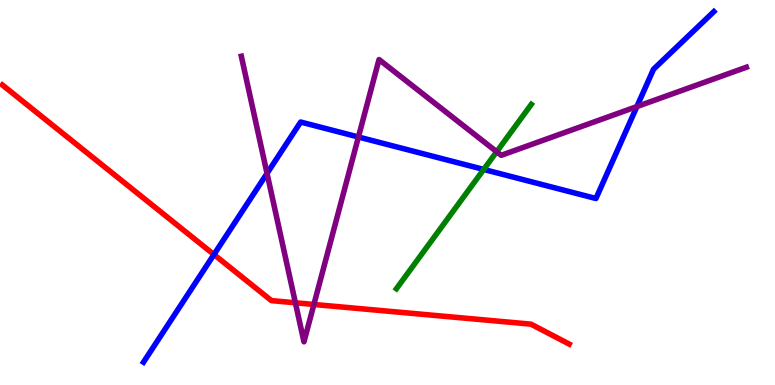[{'lines': ['blue', 'red'], 'intersections': [{'x': 2.76, 'y': 3.39}]}, {'lines': ['green', 'red'], 'intersections': []}, {'lines': ['purple', 'red'], 'intersections': [{'x': 3.81, 'y': 2.14}, {'x': 4.05, 'y': 2.09}]}, {'lines': ['blue', 'green'], 'intersections': [{'x': 6.24, 'y': 5.6}]}, {'lines': ['blue', 'purple'], 'intersections': [{'x': 3.45, 'y': 5.5}, {'x': 4.62, 'y': 6.44}, {'x': 8.22, 'y': 7.23}]}, {'lines': ['green', 'purple'], 'intersections': [{'x': 6.41, 'y': 6.06}]}]